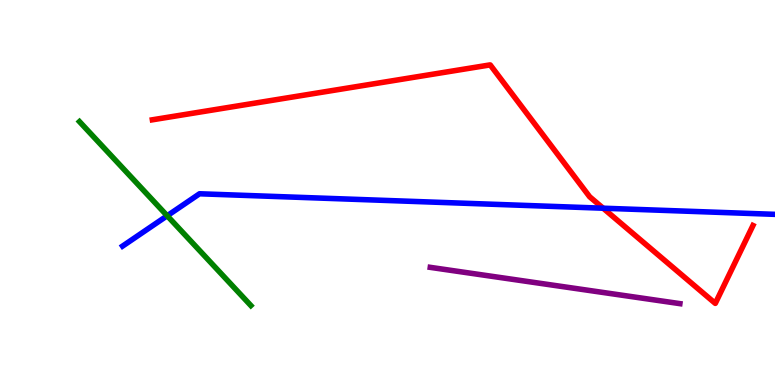[{'lines': ['blue', 'red'], 'intersections': [{'x': 7.78, 'y': 4.59}]}, {'lines': ['green', 'red'], 'intersections': []}, {'lines': ['purple', 'red'], 'intersections': []}, {'lines': ['blue', 'green'], 'intersections': [{'x': 2.16, 'y': 4.4}]}, {'lines': ['blue', 'purple'], 'intersections': []}, {'lines': ['green', 'purple'], 'intersections': []}]